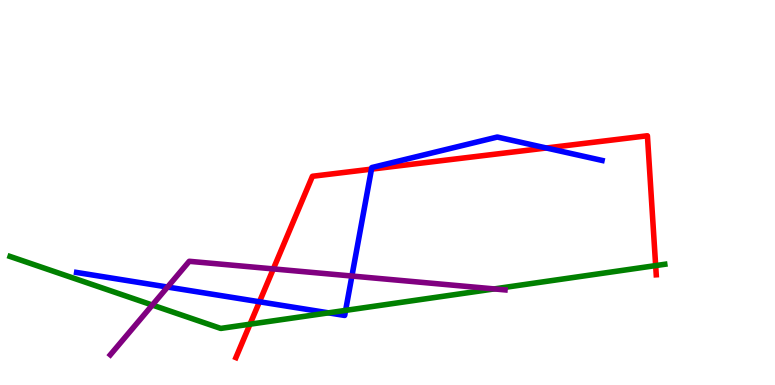[{'lines': ['blue', 'red'], 'intersections': [{'x': 3.35, 'y': 2.16}, {'x': 4.79, 'y': 5.61}, {'x': 7.05, 'y': 6.16}]}, {'lines': ['green', 'red'], 'intersections': [{'x': 3.23, 'y': 1.58}, {'x': 8.46, 'y': 3.1}]}, {'lines': ['purple', 'red'], 'intersections': [{'x': 3.53, 'y': 3.02}]}, {'lines': ['blue', 'green'], 'intersections': [{'x': 4.24, 'y': 1.87}, {'x': 4.46, 'y': 1.94}]}, {'lines': ['blue', 'purple'], 'intersections': [{'x': 2.16, 'y': 2.54}, {'x': 4.54, 'y': 2.83}]}, {'lines': ['green', 'purple'], 'intersections': [{'x': 1.97, 'y': 2.08}, {'x': 6.38, 'y': 2.5}]}]